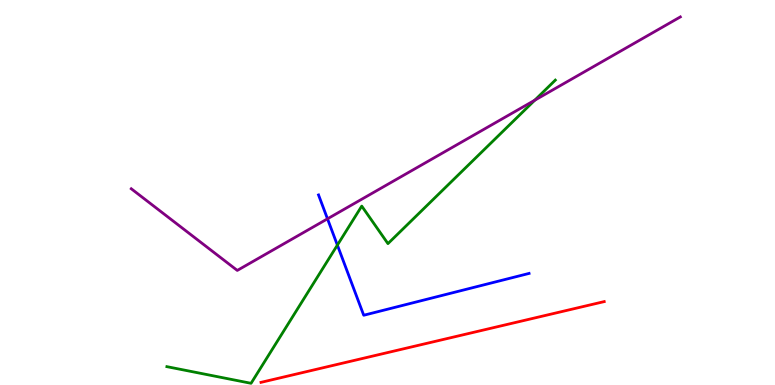[{'lines': ['blue', 'red'], 'intersections': []}, {'lines': ['green', 'red'], 'intersections': []}, {'lines': ['purple', 'red'], 'intersections': []}, {'lines': ['blue', 'green'], 'intersections': [{'x': 4.35, 'y': 3.63}]}, {'lines': ['blue', 'purple'], 'intersections': [{'x': 4.23, 'y': 4.32}]}, {'lines': ['green', 'purple'], 'intersections': [{'x': 6.9, 'y': 7.4}]}]